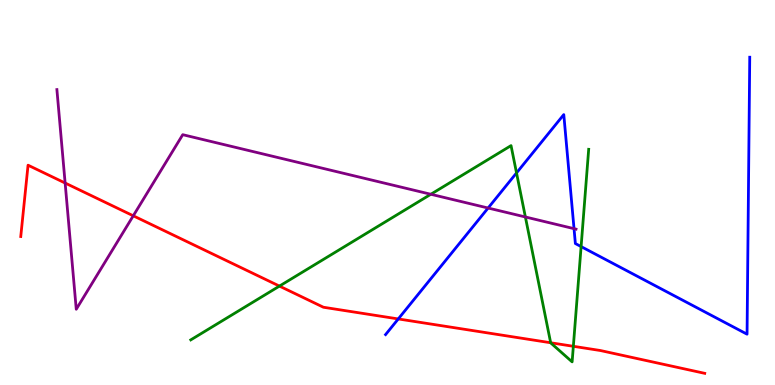[{'lines': ['blue', 'red'], 'intersections': [{'x': 5.14, 'y': 1.72}]}, {'lines': ['green', 'red'], 'intersections': [{'x': 3.61, 'y': 2.57}, {'x': 7.11, 'y': 1.1}, {'x': 7.4, 'y': 1.01}]}, {'lines': ['purple', 'red'], 'intersections': [{'x': 0.84, 'y': 5.25}, {'x': 1.72, 'y': 4.39}]}, {'lines': ['blue', 'green'], 'intersections': [{'x': 6.66, 'y': 5.51}, {'x': 7.5, 'y': 3.6}]}, {'lines': ['blue', 'purple'], 'intersections': [{'x': 6.3, 'y': 4.6}, {'x': 7.41, 'y': 4.06}]}, {'lines': ['green', 'purple'], 'intersections': [{'x': 5.56, 'y': 4.95}, {'x': 6.78, 'y': 4.36}]}]